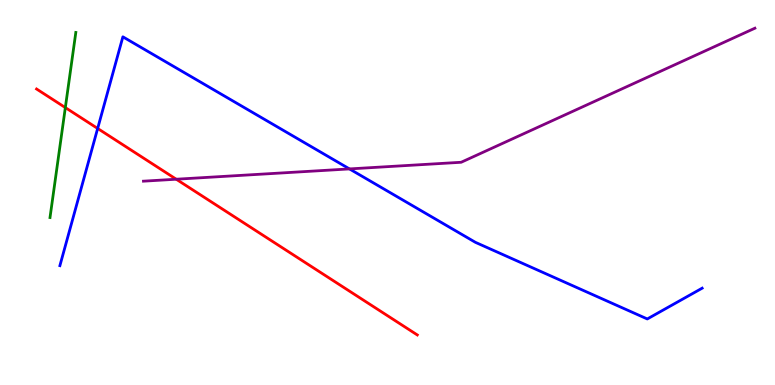[{'lines': ['blue', 'red'], 'intersections': [{'x': 1.26, 'y': 6.66}]}, {'lines': ['green', 'red'], 'intersections': [{'x': 0.843, 'y': 7.21}]}, {'lines': ['purple', 'red'], 'intersections': [{'x': 2.27, 'y': 5.34}]}, {'lines': ['blue', 'green'], 'intersections': []}, {'lines': ['blue', 'purple'], 'intersections': [{'x': 4.51, 'y': 5.61}]}, {'lines': ['green', 'purple'], 'intersections': []}]